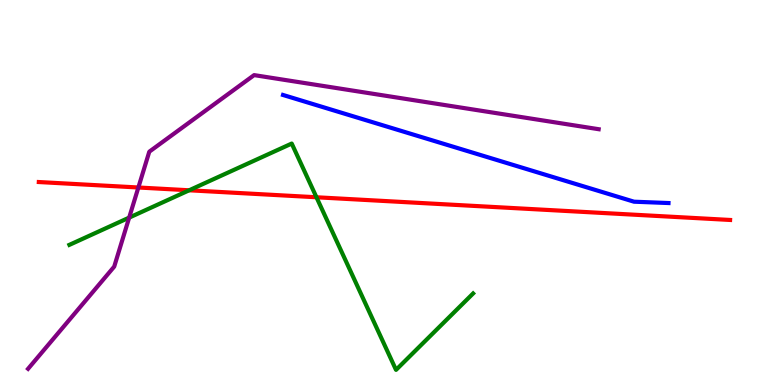[{'lines': ['blue', 'red'], 'intersections': []}, {'lines': ['green', 'red'], 'intersections': [{'x': 2.44, 'y': 5.06}, {'x': 4.08, 'y': 4.88}]}, {'lines': ['purple', 'red'], 'intersections': [{'x': 1.79, 'y': 5.13}]}, {'lines': ['blue', 'green'], 'intersections': []}, {'lines': ['blue', 'purple'], 'intersections': []}, {'lines': ['green', 'purple'], 'intersections': [{'x': 1.67, 'y': 4.35}]}]